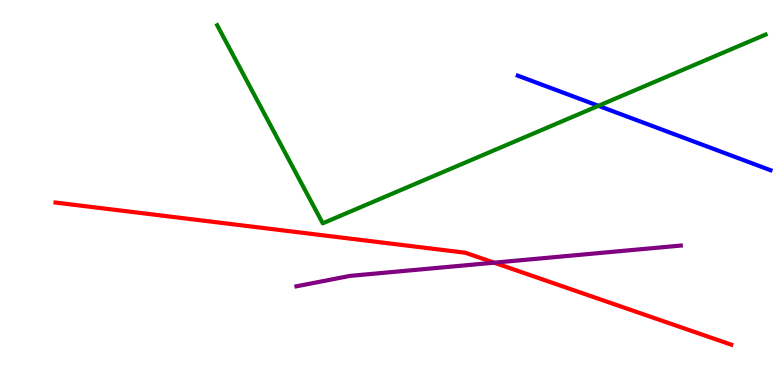[{'lines': ['blue', 'red'], 'intersections': []}, {'lines': ['green', 'red'], 'intersections': []}, {'lines': ['purple', 'red'], 'intersections': [{'x': 6.38, 'y': 3.18}]}, {'lines': ['blue', 'green'], 'intersections': [{'x': 7.72, 'y': 7.25}]}, {'lines': ['blue', 'purple'], 'intersections': []}, {'lines': ['green', 'purple'], 'intersections': []}]